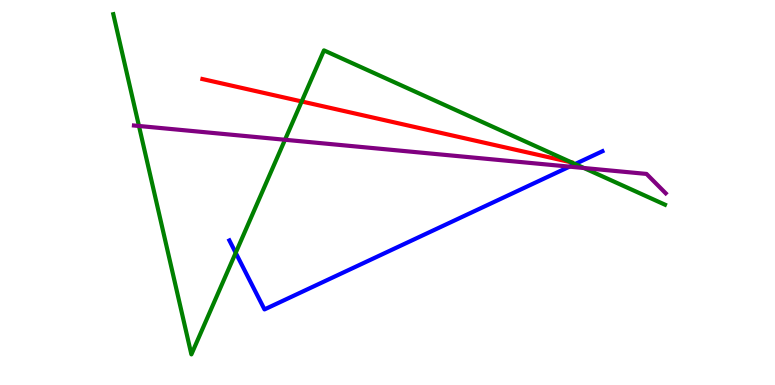[{'lines': ['blue', 'red'], 'intersections': []}, {'lines': ['green', 'red'], 'intersections': [{'x': 3.89, 'y': 7.36}, {'x': 7.37, 'y': 5.78}]}, {'lines': ['purple', 'red'], 'intersections': []}, {'lines': ['blue', 'green'], 'intersections': [{'x': 3.04, 'y': 3.43}, {'x': 7.42, 'y': 5.74}]}, {'lines': ['blue', 'purple'], 'intersections': [{'x': 7.35, 'y': 5.67}]}, {'lines': ['green', 'purple'], 'intersections': [{'x': 1.79, 'y': 6.73}, {'x': 3.68, 'y': 6.37}, {'x': 7.53, 'y': 5.64}]}]